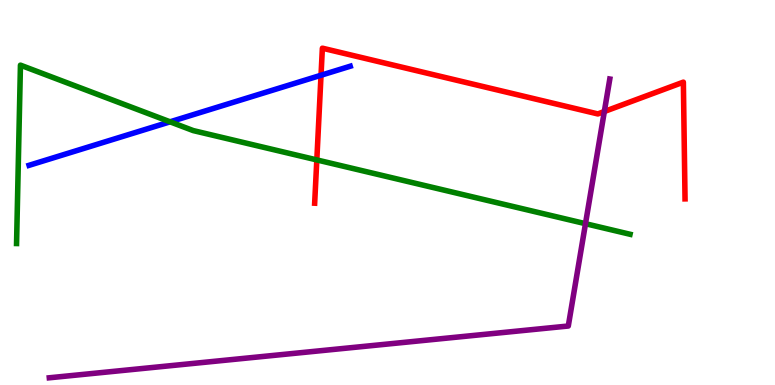[{'lines': ['blue', 'red'], 'intersections': [{'x': 4.14, 'y': 8.05}]}, {'lines': ['green', 'red'], 'intersections': [{'x': 4.09, 'y': 5.85}]}, {'lines': ['purple', 'red'], 'intersections': [{'x': 7.8, 'y': 7.1}]}, {'lines': ['blue', 'green'], 'intersections': [{'x': 2.19, 'y': 6.84}]}, {'lines': ['blue', 'purple'], 'intersections': []}, {'lines': ['green', 'purple'], 'intersections': [{'x': 7.55, 'y': 4.19}]}]